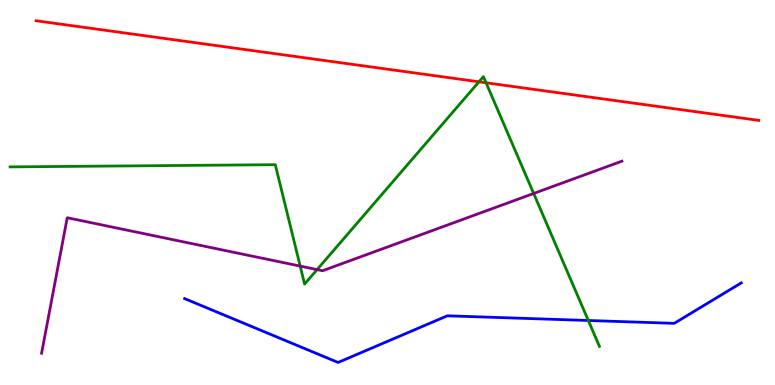[{'lines': ['blue', 'red'], 'intersections': []}, {'lines': ['green', 'red'], 'intersections': [{'x': 6.18, 'y': 7.88}, {'x': 6.27, 'y': 7.85}]}, {'lines': ['purple', 'red'], 'intersections': []}, {'lines': ['blue', 'green'], 'intersections': [{'x': 7.59, 'y': 1.68}]}, {'lines': ['blue', 'purple'], 'intersections': []}, {'lines': ['green', 'purple'], 'intersections': [{'x': 3.87, 'y': 3.09}, {'x': 4.09, 'y': 3.0}, {'x': 6.89, 'y': 4.97}]}]